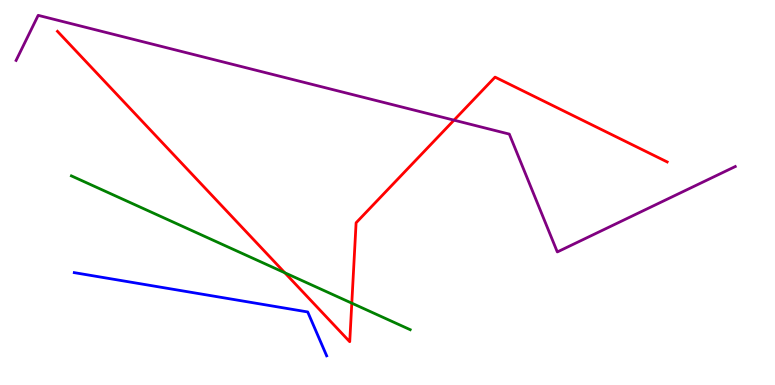[{'lines': ['blue', 'red'], 'intersections': []}, {'lines': ['green', 'red'], 'intersections': [{'x': 3.67, 'y': 2.92}, {'x': 4.54, 'y': 2.13}]}, {'lines': ['purple', 'red'], 'intersections': [{'x': 5.86, 'y': 6.88}]}, {'lines': ['blue', 'green'], 'intersections': []}, {'lines': ['blue', 'purple'], 'intersections': []}, {'lines': ['green', 'purple'], 'intersections': []}]